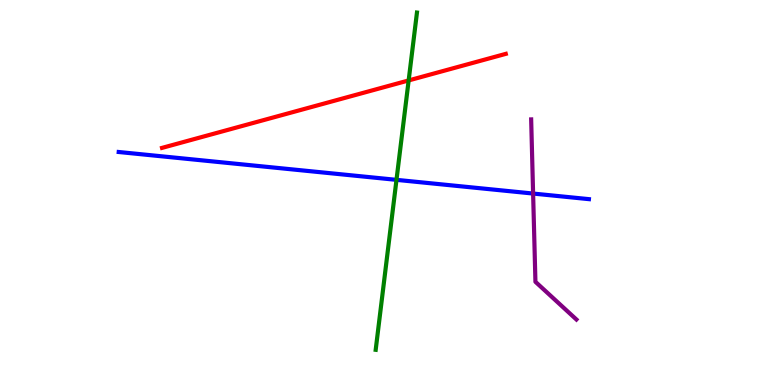[{'lines': ['blue', 'red'], 'intersections': []}, {'lines': ['green', 'red'], 'intersections': [{'x': 5.27, 'y': 7.91}]}, {'lines': ['purple', 'red'], 'intersections': []}, {'lines': ['blue', 'green'], 'intersections': [{'x': 5.12, 'y': 5.33}]}, {'lines': ['blue', 'purple'], 'intersections': [{'x': 6.88, 'y': 4.97}]}, {'lines': ['green', 'purple'], 'intersections': []}]